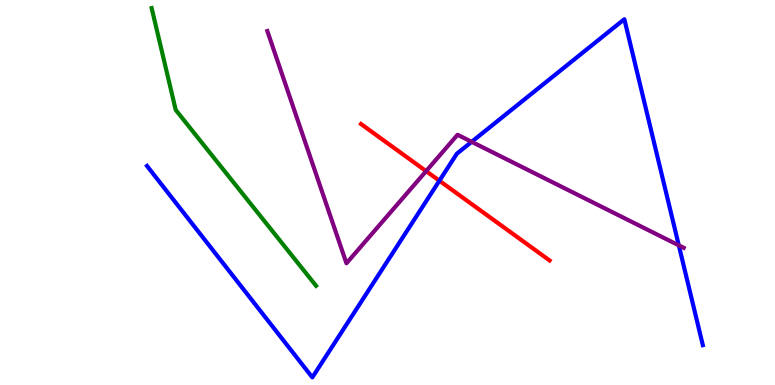[{'lines': ['blue', 'red'], 'intersections': [{'x': 5.67, 'y': 5.31}]}, {'lines': ['green', 'red'], 'intersections': []}, {'lines': ['purple', 'red'], 'intersections': [{'x': 5.5, 'y': 5.56}]}, {'lines': ['blue', 'green'], 'intersections': []}, {'lines': ['blue', 'purple'], 'intersections': [{'x': 6.09, 'y': 6.32}, {'x': 8.76, 'y': 3.63}]}, {'lines': ['green', 'purple'], 'intersections': []}]